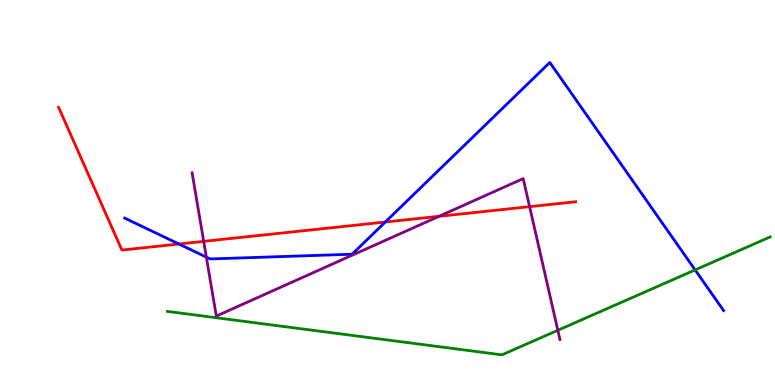[{'lines': ['blue', 'red'], 'intersections': [{'x': 2.31, 'y': 3.66}, {'x': 4.97, 'y': 4.23}]}, {'lines': ['green', 'red'], 'intersections': []}, {'lines': ['purple', 'red'], 'intersections': [{'x': 2.63, 'y': 3.73}, {'x': 5.67, 'y': 4.38}, {'x': 6.83, 'y': 4.63}]}, {'lines': ['blue', 'green'], 'intersections': [{'x': 8.97, 'y': 2.99}]}, {'lines': ['blue', 'purple'], 'intersections': [{'x': 2.66, 'y': 3.32}]}, {'lines': ['green', 'purple'], 'intersections': [{'x': 7.2, 'y': 1.42}]}]